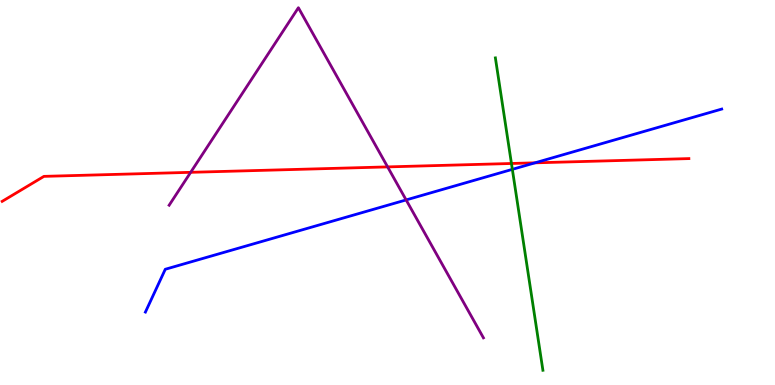[{'lines': ['blue', 'red'], 'intersections': [{'x': 6.9, 'y': 5.77}]}, {'lines': ['green', 'red'], 'intersections': [{'x': 6.6, 'y': 5.75}]}, {'lines': ['purple', 'red'], 'intersections': [{'x': 2.46, 'y': 5.52}, {'x': 5.0, 'y': 5.66}]}, {'lines': ['blue', 'green'], 'intersections': [{'x': 6.61, 'y': 5.6}]}, {'lines': ['blue', 'purple'], 'intersections': [{'x': 5.24, 'y': 4.81}]}, {'lines': ['green', 'purple'], 'intersections': []}]